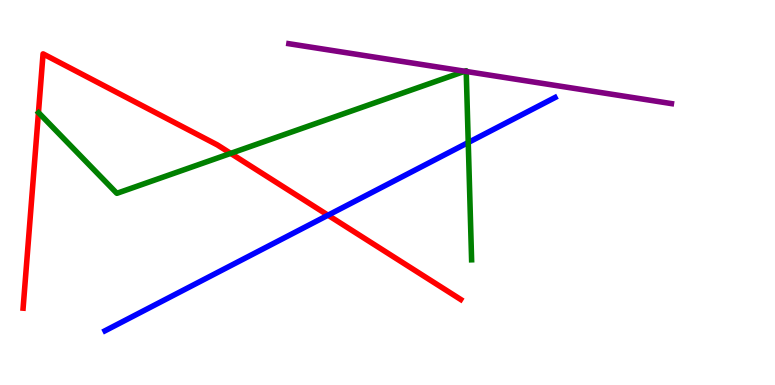[{'lines': ['blue', 'red'], 'intersections': [{'x': 4.23, 'y': 4.41}]}, {'lines': ['green', 'red'], 'intersections': [{'x': 2.98, 'y': 6.02}]}, {'lines': ['purple', 'red'], 'intersections': []}, {'lines': ['blue', 'green'], 'intersections': [{'x': 6.04, 'y': 6.3}]}, {'lines': ['blue', 'purple'], 'intersections': []}, {'lines': ['green', 'purple'], 'intersections': [{'x': 6.0, 'y': 8.15}, {'x': 6.02, 'y': 8.14}]}]